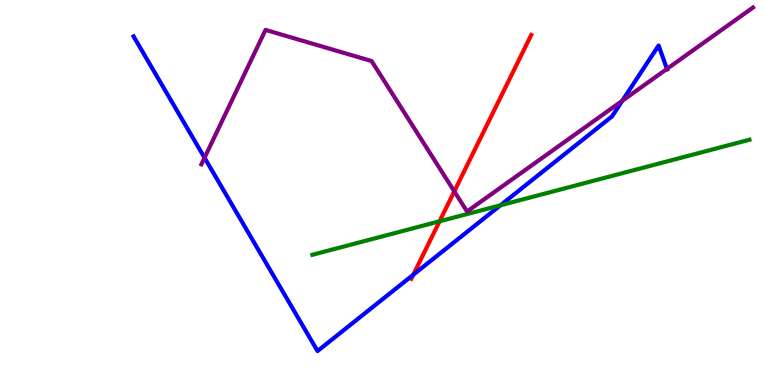[{'lines': ['blue', 'red'], 'intersections': [{'x': 5.33, 'y': 2.86}]}, {'lines': ['green', 'red'], 'intersections': [{'x': 5.67, 'y': 4.25}]}, {'lines': ['purple', 'red'], 'intersections': [{'x': 5.86, 'y': 5.03}]}, {'lines': ['blue', 'green'], 'intersections': [{'x': 6.46, 'y': 4.67}]}, {'lines': ['blue', 'purple'], 'intersections': [{'x': 2.64, 'y': 5.9}, {'x': 8.03, 'y': 7.38}, {'x': 8.61, 'y': 8.21}]}, {'lines': ['green', 'purple'], 'intersections': []}]